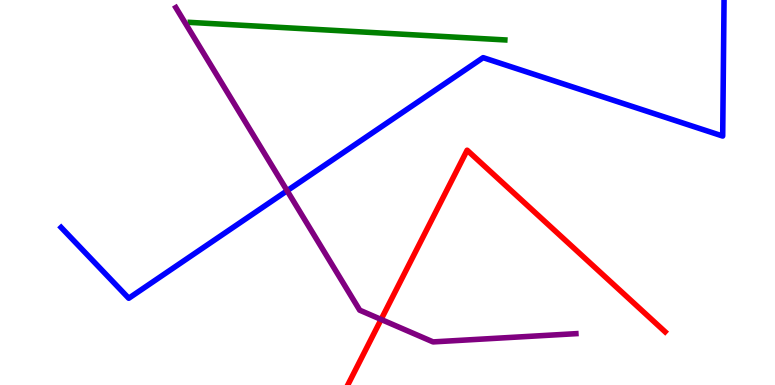[{'lines': ['blue', 'red'], 'intersections': []}, {'lines': ['green', 'red'], 'intersections': []}, {'lines': ['purple', 'red'], 'intersections': [{'x': 4.92, 'y': 1.7}]}, {'lines': ['blue', 'green'], 'intersections': []}, {'lines': ['blue', 'purple'], 'intersections': [{'x': 3.7, 'y': 5.05}]}, {'lines': ['green', 'purple'], 'intersections': []}]